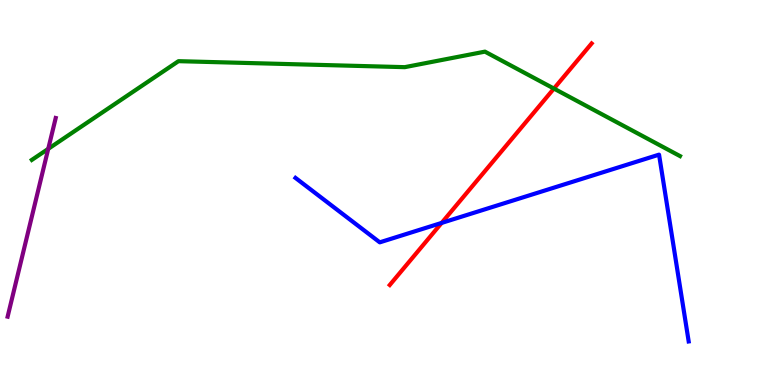[{'lines': ['blue', 'red'], 'intersections': [{'x': 5.7, 'y': 4.21}]}, {'lines': ['green', 'red'], 'intersections': [{'x': 7.15, 'y': 7.7}]}, {'lines': ['purple', 'red'], 'intersections': []}, {'lines': ['blue', 'green'], 'intersections': []}, {'lines': ['blue', 'purple'], 'intersections': []}, {'lines': ['green', 'purple'], 'intersections': [{'x': 0.622, 'y': 6.13}]}]